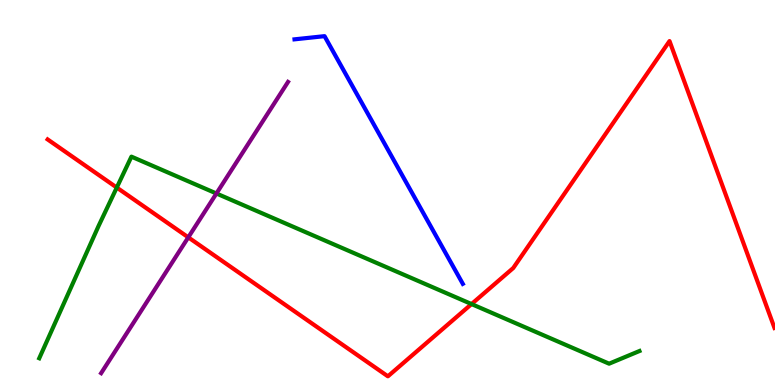[{'lines': ['blue', 'red'], 'intersections': []}, {'lines': ['green', 'red'], 'intersections': [{'x': 1.51, 'y': 5.13}, {'x': 6.08, 'y': 2.1}]}, {'lines': ['purple', 'red'], 'intersections': [{'x': 2.43, 'y': 3.84}]}, {'lines': ['blue', 'green'], 'intersections': []}, {'lines': ['blue', 'purple'], 'intersections': []}, {'lines': ['green', 'purple'], 'intersections': [{'x': 2.79, 'y': 4.97}]}]